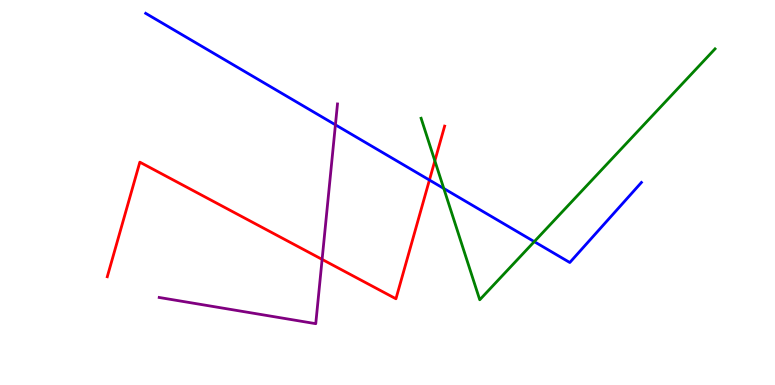[{'lines': ['blue', 'red'], 'intersections': [{'x': 5.54, 'y': 5.32}]}, {'lines': ['green', 'red'], 'intersections': [{'x': 5.61, 'y': 5.82}]}, {'lines': ['purple', 'red'], 'intersections': [{'x': 4.16, 'y': 3.26}]}, {'lines': ['blue', 'green'], 'intersections': [{'x': 5.73, 'y': 5.1}, {'x': 6.89, 'y': 3.72}]}, {'lines': ['blue', 'purple'], 'intersections': [{'x': 4.33, 'y': 6.76}]}, {'lines': ['green', 'purple'], 'intersections': []}]